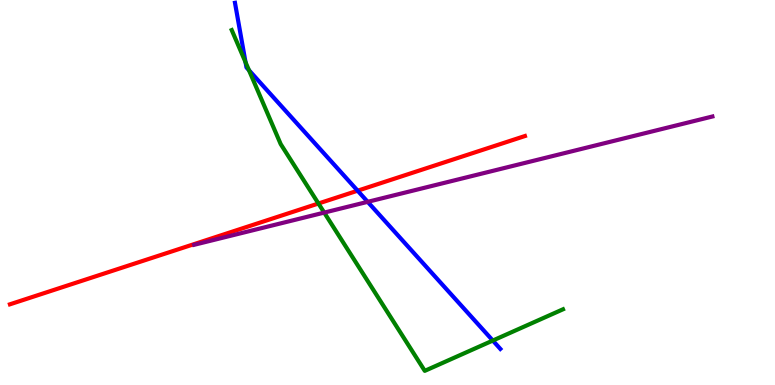[{'lines': ['blue', 'red'], 'intersections': [{'x': 4.61, 'y': 5.05}]}, {'lines': ['green', 'red'], 'intersections': [{'x': 4.11, 'y': 4.71}]}, {'lines': ['purple', 'red'], 'intersections': []}, {'lines': ['blue', 'green'], 'intersections': [{'x': 3.17, 'y': 8.38}, {'x': 3.21, 'y': 8.18}, {'x': 6.36, 'y': 1.15}]}, {'lines': ['blue', 'purple'], 'intersections': [{'x': 4.74, 'y': 4.76}]}, {'lines': ['green', 'purple'], 'intersections': [{'x': 4.18, 'y': 4.48}]}]